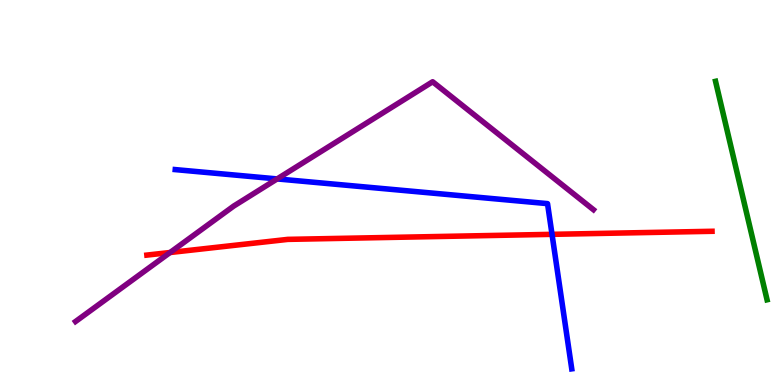[{'lines': ['blue', 'red'], 'intersections': [{'x': 7.12, 'y': 3.91}]}, {'lines': ['green', 'red'], 'intersections': []}, {'lines': ['purple', 'red'], 'intersections': [{'x': 2.19, 'y': 3.44}]}, {'lines': ['blue', 'green'], 'intersections': []}, {'lines': ['blue', 'purple'], 'intersections': [{'x': 3.58, 'y': 5.35}]}, {'lines': ['green', 'purple'], 'intersections': []}]